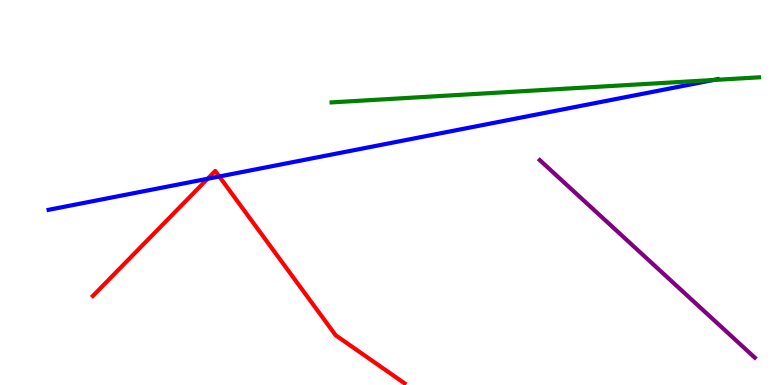[{'lines': ['blue', 'red'], 'intersections': [{'x': 2.68, 'y': 5.36}, {'x': 2.83, 'y': 5.42}]}, {'lines': ['green', 'red'], 'intersections': []}, {'lines': ['purple', 'red'], 'intersections': []}, {'lines': ['blue', 'green'], 'intersections': [{'x': 9.2, 'y': 7.92}]}, {'lines': ['blue', 'purple'], 'intersections': []}, {'lines': ['green', 'purple'], 'intersections': []}]